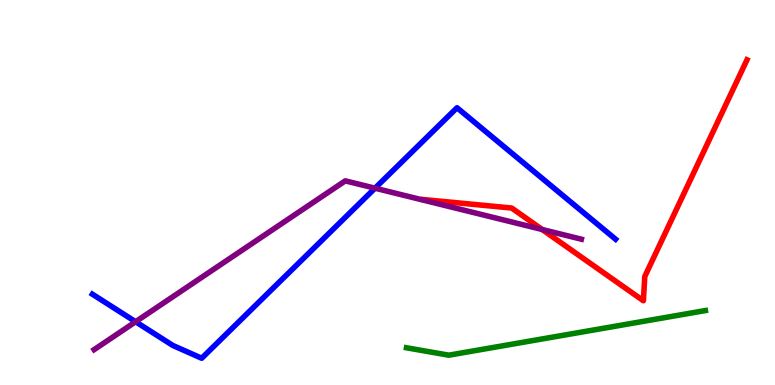[{'lines': ['blue', 'red'], 'intersections': []}, {'lines': ['green', 'red'], 'intersections': []}, {'lines': ['purple', 'red'], 'intersections': [{'x': 7.0, 'y': 4.04}]}, {'lines': ['blue', 'green'], 'intersections': []}, {'lines': ['blue', 'purple'], 'intersections': [{'x': 1.75, 'y': 1.64}, {'x': 4.84, 'y': 5.11}]}, {'lines': ['green', 'purple'], 'intersections': []}]